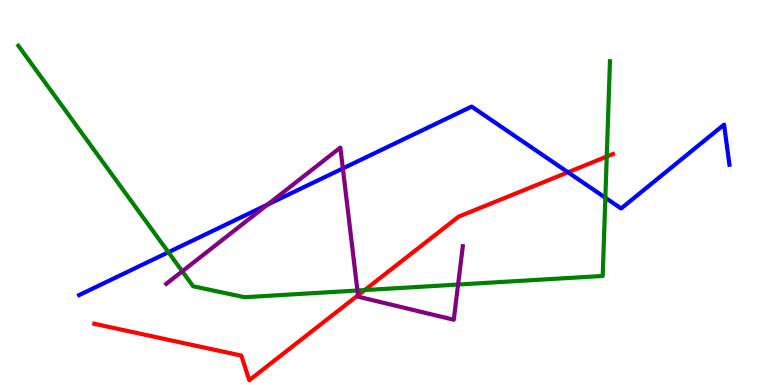[{'lines': ['blue', 'red'], 'intersections': [{'x': 7.33, 'y': 5.53}]}, {'lines': ['green', 'red'], 'intersections': [{'x': 4.71, 'y': 2.47}, {'x': 7.83, 'y': 5.93}]}, {'lines': ['purple', 'red'], 'intersections': [{'x': 4.62, 'y': 2.33}]}, {'lines': ['blue', 'green'], 'intersections': [{'x': 2.17, 'y': 3.45}, {'x': 7.81, 'y': 4.86}]}, {'lines': ['blue', 'purple'], 'intersections': [{'x': 3.45, 'y': 4.68}, {'x': 4.42, 'y': 5.62}]}, {'lines': ['green', 'purple'], 'intersections': [{'x': 2.35, 'y': 2.95}, {'x': 4.61, 'y': 2.45}, {'x': 5.91, 'y': 2.61}]}]